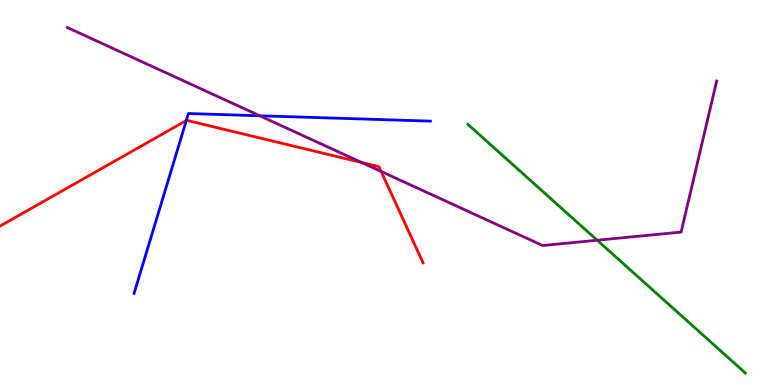[{'lines': ['blue', 'red'], 'intersections': [{'x': 2.4, 'y': 6.87}]}, {'lines': ['green', 'red'], 'intersections': []}, {'lines': ['purple', 'red'], 'intersections': [{'x': 4.67, 'y': 5.78}, {'x': 4.92, 'y': 5.55}]}, {'lines': ['blue', 'green'], 'intersections': []}, {'lines': ['blue', 'purple'], 'intersections': [{'x': 3.35, 'y': 6.99}]}, {'lines': ['green', 'purple'], 'intersections': [{'x': 7.71, 'y': 3.76}]}]